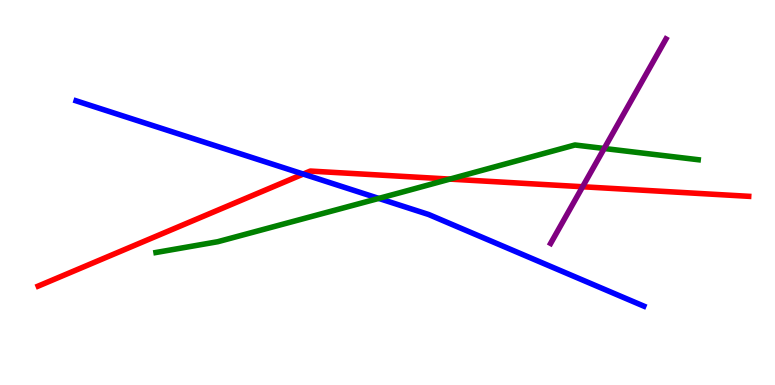[{'lines': ['blue', 'red'], 'intersections': [{'x': 3.91, 'y': 5.48}]}, {'lines': ['green', 'red'], 'intersections': [{'x': 5.8, 'y': 5.35}]}, {'lines': ['purple', 'red'], 'intersections': [{'x': 7.52, 'y': 5.15}]}, {'lines': ['blue', 'green'], 'intersections': [{'x': 4.89, 'y': 4.85}]}, {'lines': ['blue', 'purple'], 'intersections': []}, {'lines': ['green', 'purple'], 'intersections': [{'x': 7.8, 'y': 6.14}]}]